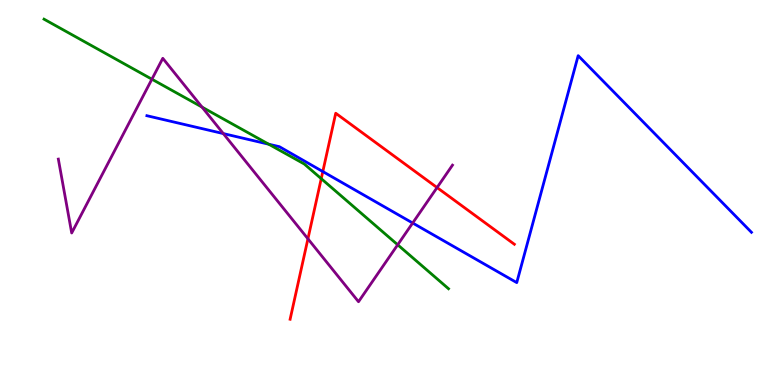[{'lines': ['blue', 'red'], 'intersections': [{'x': 4.17, 'y': 5.54}]}, {'lines': ['green', 'red'], 'intersections': [{'x': 4.15, 'y': 5.36}]}, {'lines': ['purple', 'red'], 'intersections': [{'x': 3.97, 'y': 3.8}, {'x': 5.64, 'y': 5.13}]}, {'lines': ['blue', 'green'], 'intersections': [{'x': 3.47, 'y': 6.25}]}, {'lines': ['blue', 'purple'], 'intersections': [{'x': 2.88, 'y': 6.53}, {'x': 5.32, 'y': 4.21}]}, {'lines': ['green', 'purple'], 'intersections': [{'x': 1.96, 'y': 7.94}, {'x': 2.61, 'y': 7.22}, {'x': 5.13, 'y': 3.64}]}]